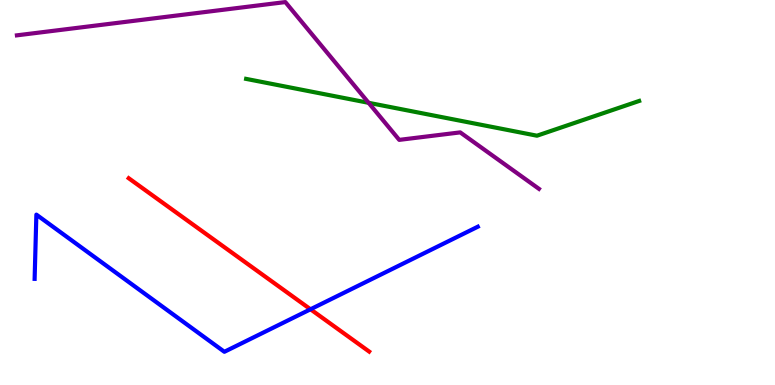[{'lines': ['blue', 'red'], 'intersections': [{'x': 4.01, 'y': 1.97}]}, {'lines': ['green', 'red'], 'intersections': []}, {'lines': ['purple', 'red'], 'intersections': []}, {'lines': ['blue', 'green'], 'intersections': []}, {'lines': ['blue', 'purple'], 'intersections': []}, {'lines': ['green', 'purple'], 'intersections': [{'x': 4.76, 'y': 7.33}]}]